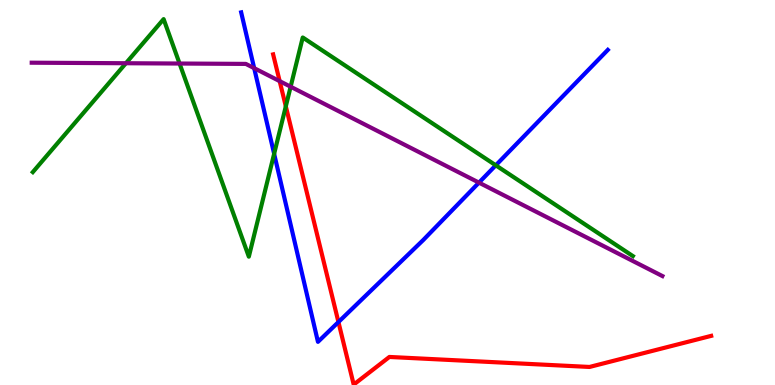[{'lines': ['blue', 'red'], 'intersections': [{'x': 4.37, 'y': 1.64}]}, {'lines': ['green', 'red'], 'intersections': [{'x': 3.69, 'y': 7.24}]}, {'lines': ['purple', 'red'], 'intersections': [{'x': 3.61, 'y': 7.89}]}, {'lines': ['blue', 'green'], 'intersections': [{'x': 3.54, 'y': 6.0}, {'x': 6.4, 'y': 5.71}]}, {'lines': ['blue', 'purple'], 'intersections': [{'x': 3.28, 'y': 8.23}, {'x': 6.18, 'y': 5.26}]}, {'lines': ['green', 'purple'], 'intersections': [{'x': 1.62, 'y': 8.36}, {'x': 2.32, 'y': 8.35}, {'x': 3.75, 'y': 7.75}]}]